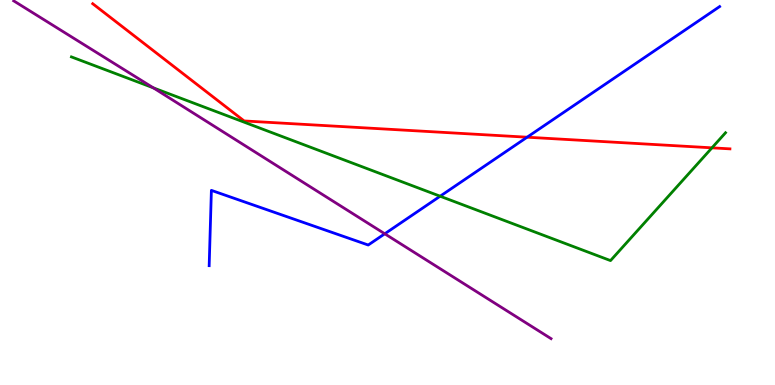[{'lines': ['blue', 'red'], 'intersections': [{'x': 6.8, 'y': 6.44}]}, {'lines': ['green', 'red'], 'intersections': [{'x': 9.19, 'y': 6.16}]}, {'lines': ['purple', 'red'], 'intersections': []}, {'lines': ['blue', 'green'], 'intersections': [{'x': 5.68, 'y': 4.9}]}, {'lines': ['blue', 'purple'], 'intersections': [{'x': 4.96, 'y': 3.93}]}, {'lines': ['green', 'purple'], 'intersections': [{'x': 1.98, 'y': 7.72}]}]